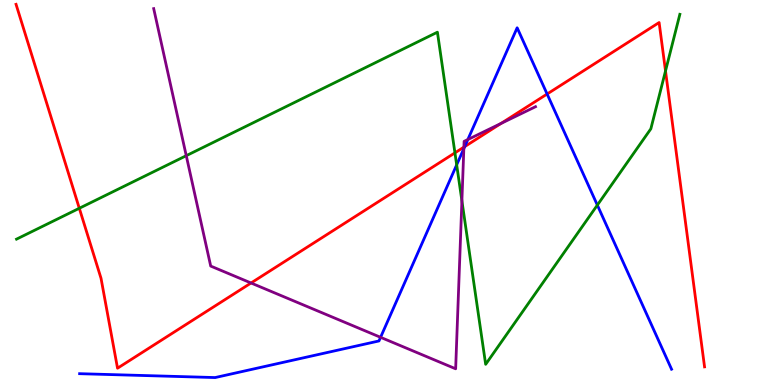[{'lines': ['blue', 'red'], 'intersections': [{'x': 6.0, 'y': 6.19}, {'x': 7.06, 'y': 7.56}]}, {'lines': ['green', 'red'], 'intersections': [{'x': 1.02, 'y': 4.59}, {'x': 5.87, 'y': 6.03}, {'x': 8.59, 'y': 8.16}]}, {'lines': ['purple', 'red'], 'intersections': [{'x': 3.24, 'y': 2.65}, {'x': 5.99, 'y': 6.18}, {'x': 6.46, 'y': 6.79}]}, {'lines': ['blue', 'green'], 'intersections': [{'x': 5.89, 'y': 5.72}, {'x': 7.71, 'y': 4.67}]}, {'lines': ['blue', 'purple'], 'intersections': [{'x': 4.91, 'y': 1.24}, {'x': 5.99, 'y': 6.14}, {'x': 6.04, 'y': 6.38}]}, {'lines': ['green', 'purple'], 'intersections': [{'x': 2.4, 'y': 5.96}, {'x': 5.96, 'y': 4.79}]}]